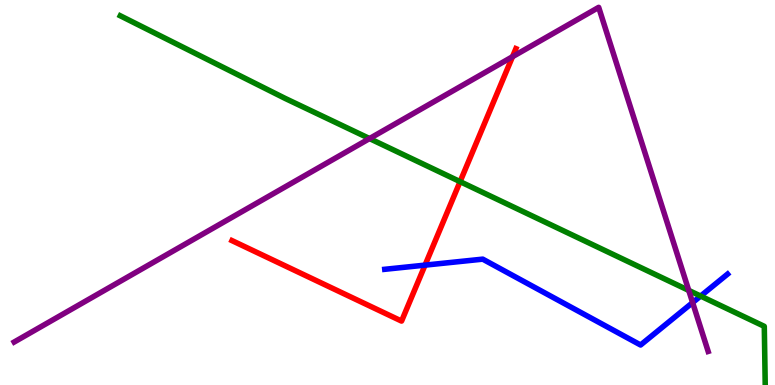[{'lines': ['blue', 'red'], 'intersections': [{'x': 5.48, 'y': 3.11}]}, {'lines': ['green', 'red'], 'intersections': [{'x': 5.94, 'y': 5.28}]}, {'lines': ['purple', 'red'], 'intersections': [{'x': 6.61, 'y': 8.53}]}, {'lines': ['blue', 'green'], 'intersections': [{'x': 9.04, 'y': 2.31}]}, {'lines': ['blue', 'purple'], 'intersections': [{'x': 8.94, 'y': 2.14}]}, {'lines': ['green', 'purple'], 'intersections': [{'x': 4.77, 'y': 6.4}, {'x': 8.89, 'y': 2.46}]}]